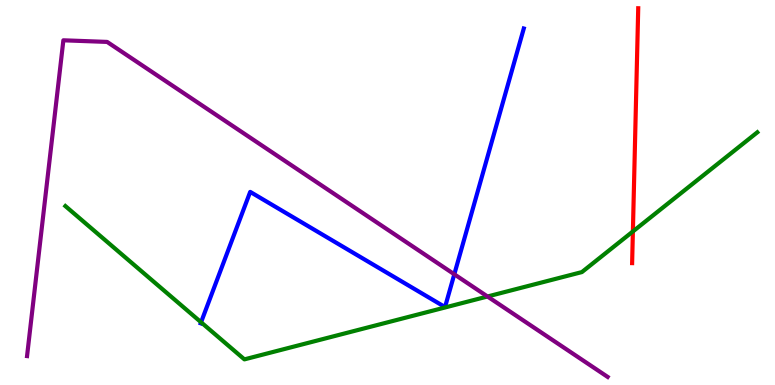[{'lines': ['blue', 'red'], 'intersections': []}, {'lines': ['green', 'red'], 'intersections': [{'x': 8.17, 'y': 3.99}]}, {'lines': ['purple', 'red'], 'intersections': []}, {'lines': ['blue', 'green'], 'intersections': [{'x': 2.59, 'y': 1.63}]}, {'lines': ['blue', 'purple'], 'intersections': [{'x': 5.86, 'y': 2.88}]}, {'lines': ['green', 'purple'], 'intersections': [{'x': 6.29, 'y': 2.3}]}]